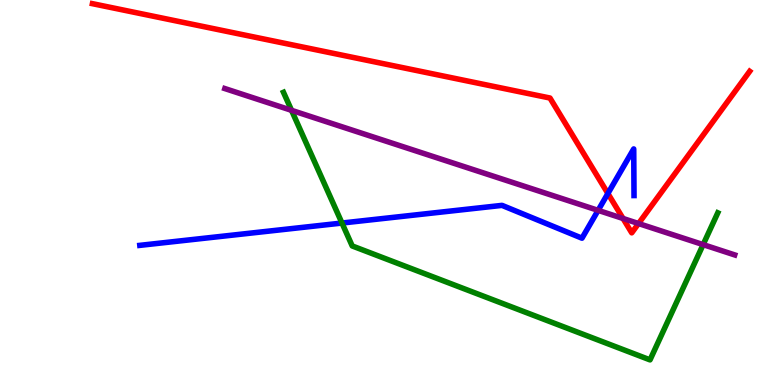[{'lines': ['blue', 'red'], 'intersections': [{'x': 7.84, 'y': 4.97}]}, {'lines': ['green', 'red'], 'intersections': []}, {'lines': ['purple', 'red'], 'intersections': [{'x': 8.04, 'y': 4.33}, {'x': 8.24, 'y': 4.19}]}, {'lines': ['blue', 'green'], 'intersections': [{'x': 4.41, 'y': 4.21}]}, {'lines': ['blue', 'purple'], 'intersections': [{'x': 7.72, 'y': 4.54}]}, {'lines': ['green', 'purple'], 'intersections': [{'x': 3.76, 'y': 7.13}, {'x': 9.07, 'y': 3.65}]}]